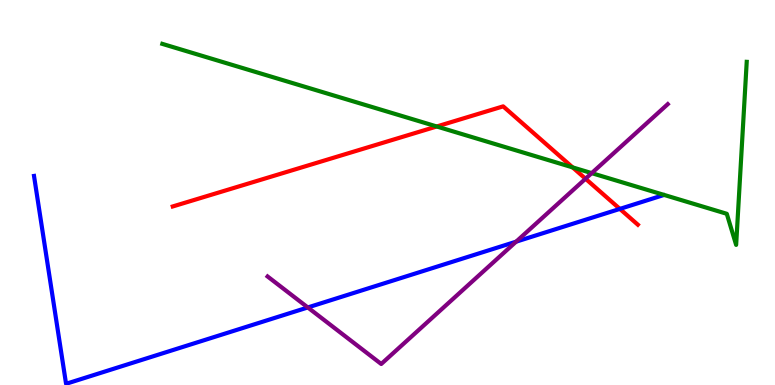[{'lines': ['blue', 'red'], 'intersections': [{'x': 8.0, 'y': 4.57}]}, {'lines': ['green', 'red'], 'intersections': [{'x': 5.64, 'y': 6.71}, {'x': 7.39, 'y': 5.65}]}, {'lines': ['purple', 'red'], 'intersections': [{'x': 7.56, 'y': 5.36}]}, {'lines': ['blue', 'green'], 'intersections': []}, {'lines': ['blue', 'purple'], 'intersections': [{'x': 3.97, 'y': 2.01}, {'x': 6.66, 'y': 3.72}]}, {'lines': ['green', 'purple'], 'intersections': [{'x': 7.63, 'y': 5.5}]}]